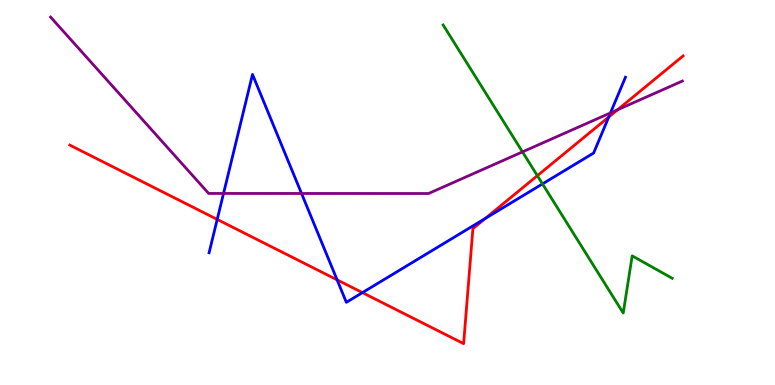[{'lines': ['blue', 'red'], 'intersections': [{'x': 2.8, 'y': 4.3}, {'x': 4.35, 'y': 2.73}, {'x': 4.68, 'y': 2.4}, {'x': 6.26, 'y': 4.33}, {'x': 7.85, 'y': 6.96}]}, {'lines': ['green', 'red'], 'intersections': [{'x': 6.93, 'y': 5.44}]}, {'lines': ['purple', 'red'], 'intersections': [{'x': 7.97, 'y': 7.15}]}, {'lines': ['blue', 'green'], 'intersections': [{'x': 7.0, 'y': 5.22}]}, {'lines': ['blue', 'purple'], 'intersections': [{'x': 2.88, 'y': 4.98}, {'x': 3.89, 'y': 4.97}, {'x': 7.88, 'y': 7.07}]}, {'lines': ['green', 'purple'], 'intersections': [{'x': 6.74, 'y': 6.05}]}]